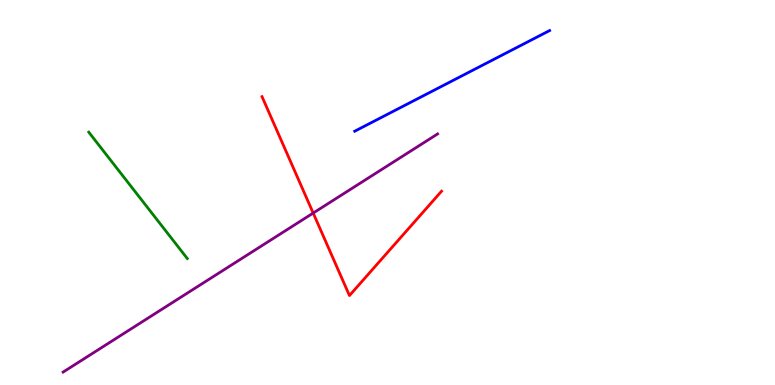[{'lines': ['blue', 'red'], 'intersections': []}, {'lines': ['green', 'red'], 'intersections': []}, {'lines': ['purple', 'red'], 'intersections': [{'x': 4.04, 'y': 4.47}]}, {'lines': ['blue', 'green'], 'intersections': []}, {'lines': ['blue', 'purple'], 'intersections': []}, {'lines': ['green', 'purple'], 'intersections': []}]